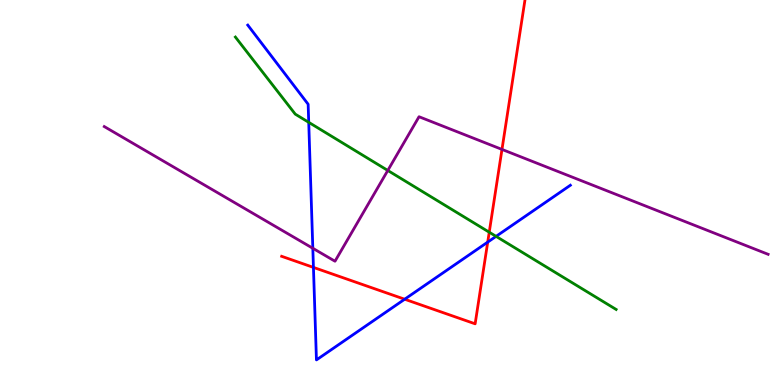[{'lines': ['blue', 'red'], 'intersections': [{'x': 4.04, 'y': 3.05}, {'x': 5.22, 'y': 2.23}, {'x': 6.29, 'y': 3.71}]}, {'lines': ['green', 'red'], 'intersections': [{'x': 6.31, 'y': 3.97}]}, {'lines': ['purple', 'red'], 'intersections': [{'x': 6.48, 'y': 6.12}]}, {'lines': ['blue', 'green'], 'intersections': [{'x': 3.98, 'y': 6.82}, {'x': 6.4, 'y': 3.86}]}, {'lines': ['blue', 'purple'], 'intersections': [{'x': 4.04, 'y': 3.55}]}, {'lines': ['green', 'purple'], 'intersections': [{'x': 5.0, 'y': 5.57}]}]